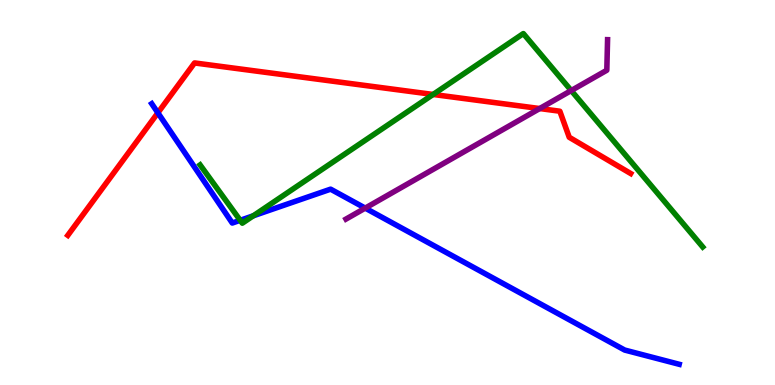[{'lines': ['blue', 'red'], 'intersections': [{'x': 2.04, 'y': 7.07}]}, {'lines': ['green', 'red'], 'intersections': [{'x': 5.59, 'y': 7.55}]}, {'lines': ['purple', 'red'], 'intersections': [{'x': 6.96, 'y': 7.18}]}, {'lines': ['blue', 'green'], 'intersections': [{'x': 3.1, 'y': 4.28}, {'x': 3.27, 'y': 4.39}]}, {'lines': ['blue', 'purple'], 'intersections': [{'x': 4.71, 'y': 4.59}]}, {'lines': ['green', 'purple'], 'intersections': [{'x': 7.37, 'y': 7.65}]}]